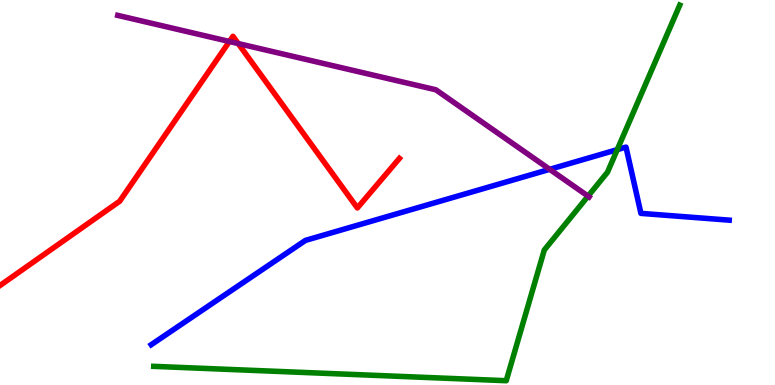[{'lines': ['blue', 'red'], 'intersections': []}, {'lines': ['green', 'red'], 'intersections': []}, {'lines': ['purple', 'red'], 'intersections': [{'x': 2.96, 'y': 8.92}, {'x': 3.07, 'y': 8.87}]}, {'lines': ['blue', 'green'], 'intersections': [{'x': 7.96, 'y': 6.11}]}, {'lines': ['blue', 'purple'], 'intersections': [{'x': 7.09, 'y': 5.6}]}, {'lines': ['green', 'purple'], 'intersections': [{'x': 7.59, 'y': 4.91}]}]